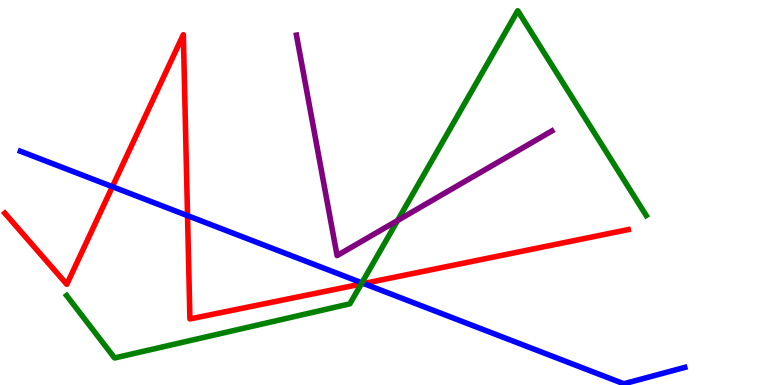[{'lines': ['blue', 'red'], 'intersections': [{'x': 1.45, 'y': 5.15}, {'x': 2.42, 'y': 4.4}, {'x': 4.69, 'y': 2.64}]}, {'lines': ['green', 'red'], 'intersections': [{'x': 4.66, 'y': 2.62}]}, {'lines': ['purple', 'red'], 'intersections': []}, {'lines': ['blue', 'green'], 'intersections': [{'x': 4.67, 'y': 2.65}]}, {'lines': ['blue', 'purple'], 'intersections': []}, {'lines': ['green', 'purple'], 'intersections': [{'x': 5.13, 'y': 4.27}]}]